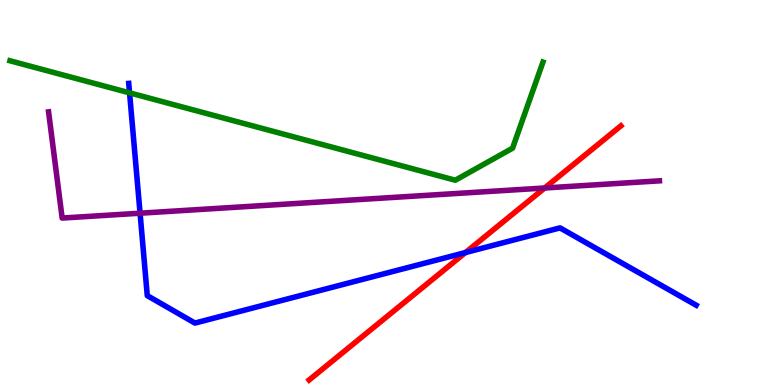[{'lines': ['blue', 'red'], 'intersections': [{'x': 6.01, 'y': 3.44}]}, {'lines': ['green', 'red'], 'intersections': []}, {'lines': ['purple', 'red'], 'intersections': [{'x': 7.03, 'y': 5.12}]}, {'lines': ['blue', 'green'], 'intersections': [{'x': 1.67, 'y': 7.59}]}, {'lines': ['blue', 'purple'], 'intersections': [{'x': 1.81, 'y': 4.46}]}, {'lines': ['green', 'purple'], 'intersections': []}]